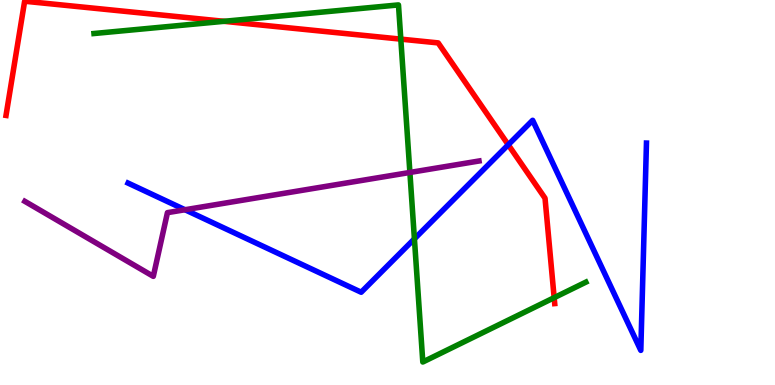[{'lines': ['blue', 'red'], 'intersections': [{'x': 6.56, 'y': 6.24}]}, {'lines': ['green', 'red'], 'intersections': [{'x': 2.89, 'y': 9.45}, {'x': 5.17, 'y': 8.98}, {'x': 7.15, 'y': 2.27}]}, {'lines': ['purple', 'red'], 'intersections': []}, {'lines': ['blue', 'green'], 'intersections': [{'x': 5.35, 'y': 3.8}]}, {'lines': ['blue', 'purple'], 'intersections': [{'x': 2.39, 'y': 4.55}]}, {'lines': ['green', 'purple'], 'intersections': [{'x': 5.29, 'y': 5.52}]}]